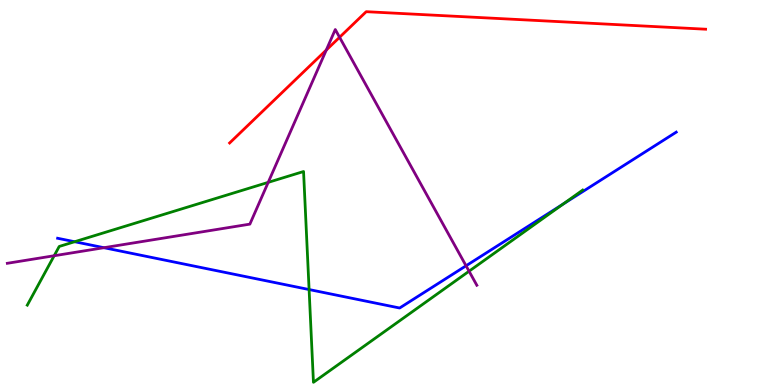[{'lines': ['blue', 'red'], 'intersections': []}, {'lines': ['green', 'red'], 'intersections': []}, {'lines': ['purple', 'red'], 'intersections': [{'x': 4.21, 'y': 8.7}, {'x': 4.38, 'y': 9.03}]}, {'lines': ['blue', 'green'], 'intersections': [{'x': 0.963, 'y': 3.72}, {'x': 3.99, 'y': 2.48}, {'x': 7.27, 'y': 4.7}]}, {'lines': ['blue', 'purple'], 'intersections': [{'x': 1.34, 'y': 3.57}, {'x': 6.01, 'y': 3.1}]}, {'lines': ['green', 'purple'], 'intersections': [{'x': 0.699, 'y': 3.36}, {'x': 3.46, 'y': 5.26}, {'x': 6.05, 'y': 2.96}]}]